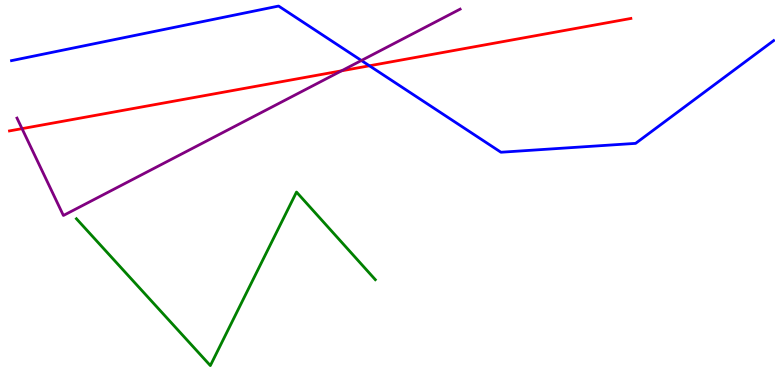[{'lines': ['blue', 'red'], 'intersections': [{'x': 4.77, 'y': 8.29}]}, {'lines': ['green', 'red'], 'intersections': []}, {'lines': ['purple', 'red'], 'intersections': [{'x': 0.284, 'y': 6.66}, {'x': 4.41, 'y': 8.16}]}, {'lines': ['blue', 'green'], 'intersections': []}, {'lines': ['blue', 'purple'], 'intersections': [{'x': 4.66, 'y': 8.43}]}, {'lines': ['green', 'purple'], 'intersections': []}]